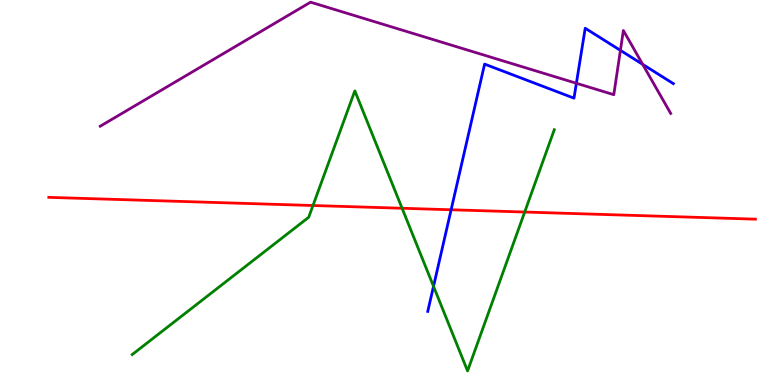[{'lines': ['blue', 'red'], 'intersections': [{'x': 5.82, 'y': 4.55}]}, {'lines': ['green', 'red'], 'intersections': [{'x': 4.04, 'y': 4.66}, {'x': 5.19, 'y': 4.59}, {'x': 6.77, 'y': 4.49}]}, {'lines': ['purple', 'red'], 'intersections': []}, {'lines': ['blue', 'green'], 'intersections': [{'x': 5.59, 'y': 2.56}]}, {'lines': ['blue', 'purple'], 'intersections': [{'x': 7.44, 'y': 7.84}, {'x': 8.01, 'y': 8.69}, {'x': 8.29, 'y': 8.33}]}, {'lines': ['green', 'purple'], 'intersections': []}]